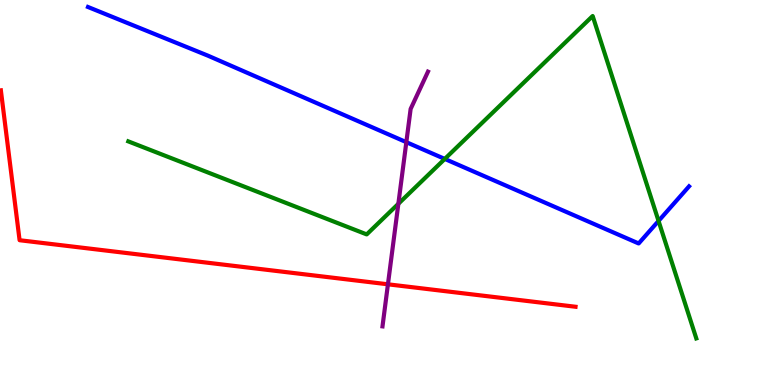[{'lines': ['blue', 'red'], 'intersections': []}, {'lines': ['green', 'red'], 'intersections': []}, {'lines': ['purple', 'red'], 'intersections': [{'x': 5.01, 'y': 2.62}]}, {'lines': ['blue', 'green'], 'intersections': [{'x': 5.74, 'y': 5.87}, {'x': 8.5, 'y': 4.26}]}, {'lines': ['blue', 'purple'], 'intersections': [{'x': 5.24, 'y': 6.31}]}, {'lines': ['green', 'purple'], 'intersections': [{'x': 5.14, 'y': 4.71}]}]